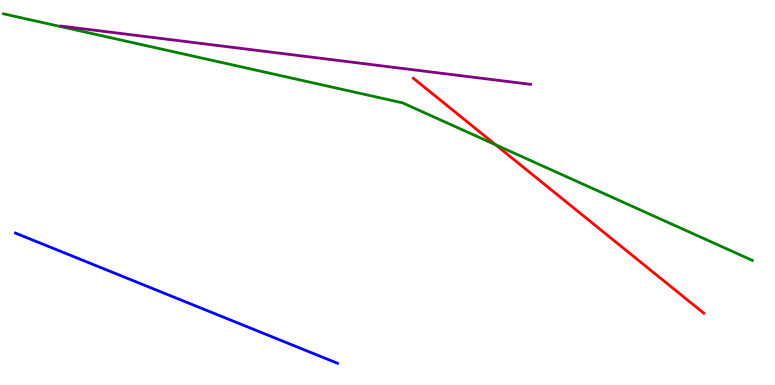[{'lines': ['blue', 'red'], 'intersections': []}, {'lines': ['green', 'red'], 'intersections': [{'x': 6.39, 'y': 6.24}]}, {'lines': ['purple', 'red'], 'intersections': []}, {'lines': ['blue', 'green'], 'intersections': []}, {'lines': ['blue', 'purple'], 'intersections': []}, {'lines': ['green', 'purple'], 'intersections': []}]